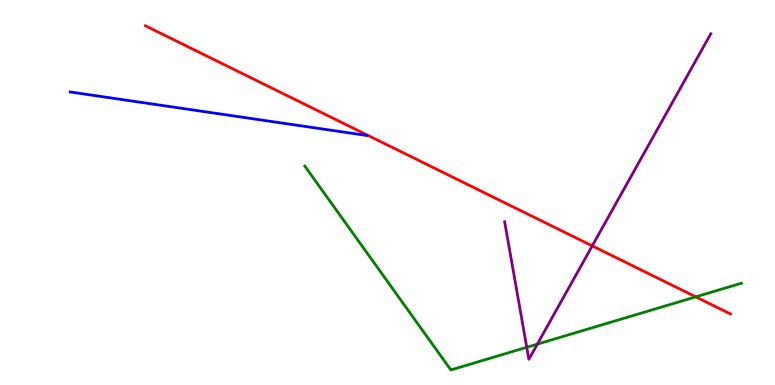[{'lines': ['blue', 'red'], 'intersections': []}, {'lines': ['green', 'red'], 'intersections': [{'x': 8.98, 'y': 2.29}]}, {'lines': ['purple', 'red'], 'intersections': [{'x': 7.64, 'y': 3.61}]}, {'lines': ['blue', 'green'], 'intersections': []}, {'lines': ['blue', 'purple'], 'intersections': []}, {'lines': ['green', 'purple'], 'intersections': [{'x': 6.8, 'y': 0.979}, {'x': 6.93, 'y': 1.06}]}]